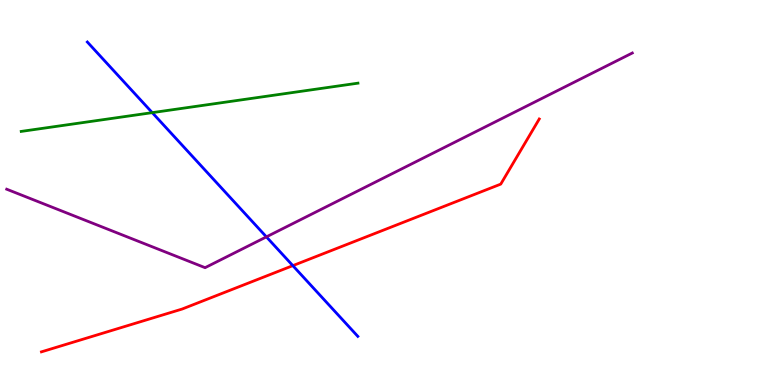[{'lines': ['blue', 'red'], 'intersections': [{'x': 3.78, 'y': 3.1}]}, {'lines': ['green', 'red'], 'intersections': []}, {'lines': ['purple', 'red'], 'intersections': []}, {'lines': ['blue', 'green'], 'intersections': [{'x': 1.96, 'y': 7.07}]}, {'lines': ['blue', 'purple'], 'intersections': [{'x': 3.44, 'y': 3.85}]}, {'lines': ['green', 'purple'], 'intersections': []}]